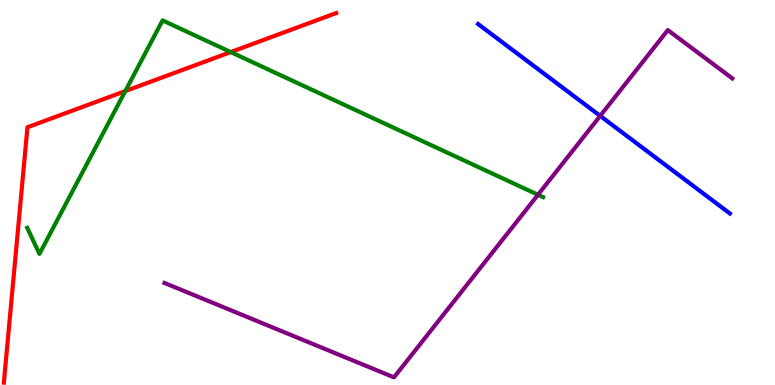[{'lines': ['blue', 'red'], 'intersections': []}, {'lines': ['green', 'red'], 'intersections': [{'x': 1.62, 'y': 7.63}, {'x': 2.98, 'y': 8.65}]}, {'lines': ['purple', 'red'], 'intersections': []}, {'lines': ['blue', 'green'], 'intersections': []}, {'lines': ['blue', 'purple'], 'intersections': [{'x': 7.74, 'y': 6.99}]}, {'lines': ['green', 'purple'], 'intersections': [{'x': 6.94, 'y': 4.94}]}]